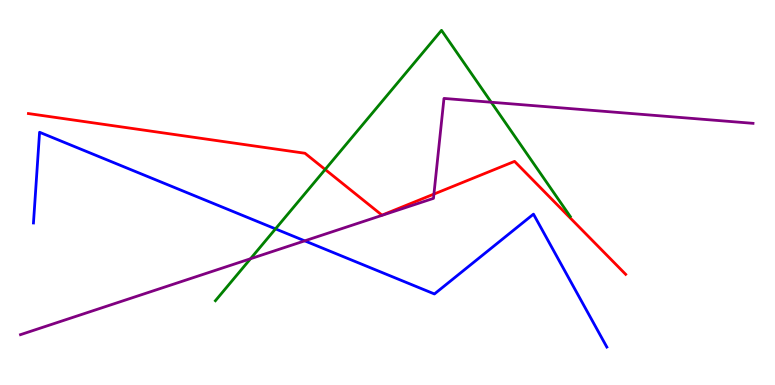[{'lines': ['blue', 'red'], 'intersections': []}, {'lines': ['green', 'red'], 'intersections': [{'x': 4.2, 'y': 5.6}]}, {'lines': ['purple', 'red'], 'intersections': [{'x': 5.6, 'y': 4.96}]}, {'lines': ['blue', 'green'], 'intersections': [{'x': 3.55, 'y': 4.06}]}, {'lines': ['blue', 'purple'], 'intersections': [{'x': 3.93, 'y': 3.74}]}, {'lines': ['green', 'purple'], 'intersections': [{'x': 3.23, 'y': 3.28}, {'x': 6.34, 'y': 7.34}]}]